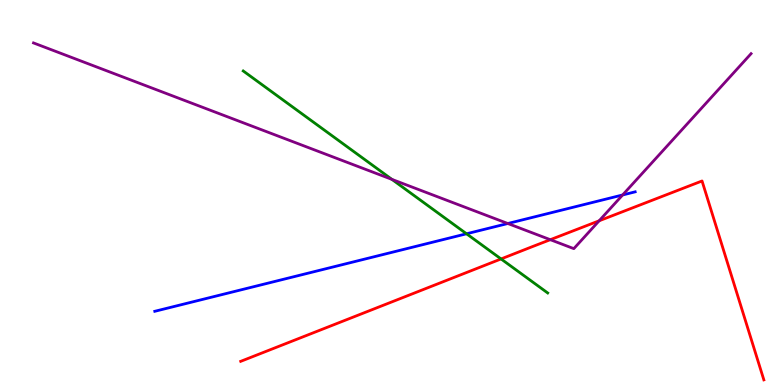[{'lines': ['blue', 'red'], 'intersections': []}, {'lines': ['green', 'red'], 'intersections': [{'x': 6.47, 'y': 3.27}]}, {'lines': ['purple', 'red'], 'intersections': [{'x': 7.1, 'y': 3.77}, {'x': 7.73, 'y': 4.27}]}, {'lines': ['blue', 'green'], 'intersections': [{'x': 6.02, 'y': 3.93}]}, {'lines': ['blue', 'purple'], 'intersections': [{'x': 6.55, 'y': 4.19}, {'x': 8.03, 'y': 4.94}]}, {'lines': ['green', 'purple'], 'intersections': [{'x': 5.06, 'y': 5.34}]}]